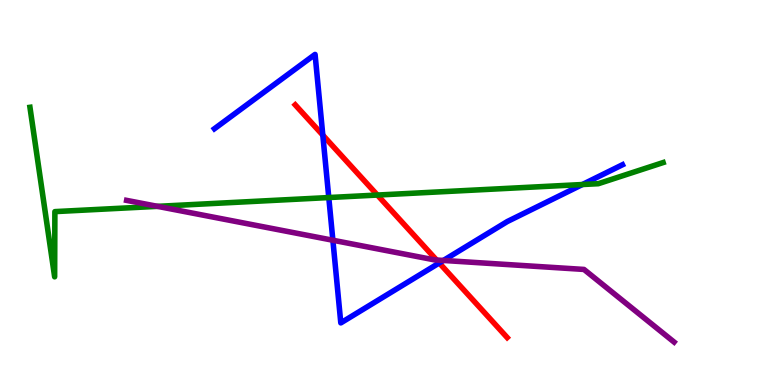[{'lines': ['blue', 'red'], 'intersections': [{'x': 4.17, 'y': 6.49}, {'x': 5.67, 'y': 3.17}]}, {'lines': ['green', 'red'], 'intersections': [{'x': 4.87, 'y': 4.93}]}, {'lines': ['purple', 'red'], 'intersections': [{'x': 5.63, 'y': 3.25}]}, {'lines': ['blue', 'green'], 'intersections': [{'x': 4.24, 'y': 4.87}, {'x': 7.51, 'y': 5.21}]}, {'lines': ['blue', 'purple'], 'intersections': [{'x': 4.3, 'y': 3.76}, {'x': 5.72, 'y': 3.24}]}, {'lines': ['green', 'purple'], 'intersections': [{'x': 2.03, 'y': 4.64}]}]